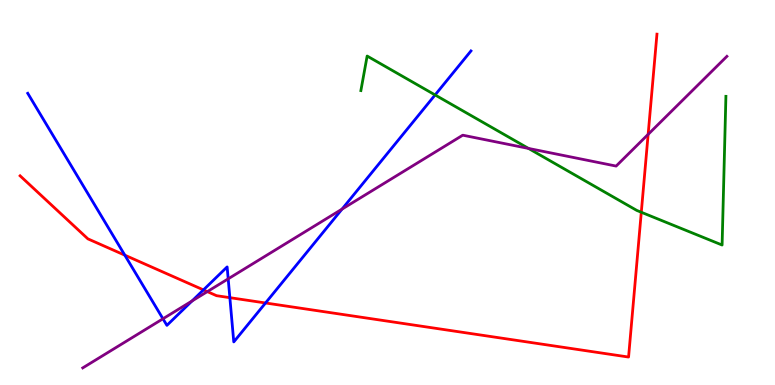[{'lines': ['blue', 'red'], 'intersections': [{'x': 1.61, 'y': 3.37}, {'x': 2.63, 'y': 2.47}, {'x': 2.97, 'y': 2.27}, {'x': 3.43, 'y': 2.13}]}, {'lines': ['green', 'red'], 'intersections': [{'x': 8.27, 'y': 4.49}]}, {'lines': ['purple', 'red'], 'intersections': [{'x': 2.68, 'y': 2.43}, {'x': 8.36, 'y': 6.51}]}, {'lines': ['blue', 'green'], 'intersections': [{'x': 5.61, 'y': 7.53}]}, {'lines': ['blue', 'purple'], 'intersections': [{'x': 2.1, 'y': 1.72}, {'x': 2.48, 'y': 2.18}, {'x': 2.94, 'y': 2.76}, {'x': 4.41, 'y': 4.57}]}, {'lines': ['green', 'purple'], 'intersections': [{'x': 6.82, 'y': 6.14}]}]